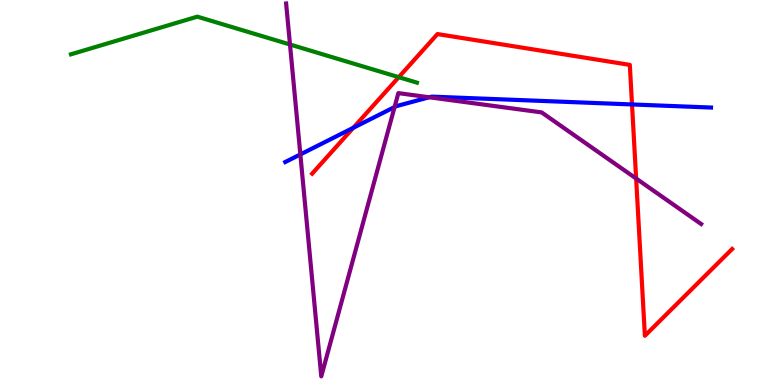[{'lines': ['blue', 'red'], 'intersections': [{'x': 4.56, 'y': 6.68}, {'x': 8.16, 'y': 7.29}]}, {'lines': ['green', 'red'], 'intersections': [{'x': 5.15, 'y': 8.0}]}, {'lines': ['purple', 'red'], 'intersections': [{'x': 8.21, 'y': 5.36}]}, {'lines': ['blue', 'green'], 'intersections': []}, {'lines': ['blue', 'purple'], 'intersections': [{'x': 3.88, 'y': 5.99}, {'x': 5.09, 'y': 7.22}, {'x': 5.54, 'y': 7.47}]}, {'lines': ['green', 'purple'], 'intersections': [{'x': 3.74, 'y': 8.84}]}]